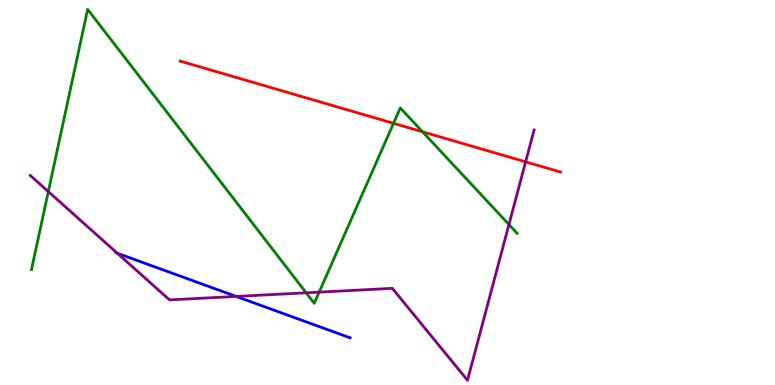[{'lines': ['blue', 'red'], 'intersections': []}, {'lines': ['green', 'red'], 'intersections': [{'x': 5.08, 'y': 6.8}, {'x': 5.45, 'y': 6.58}]}, {'lines': ['purple', 'red'], 'intersections': [{'x': 6.78, 'y': 5.8}]}, {'lines': ['blue', 'green'], 'intersections': []}, {'lines': ['blue', 'purple'], 'intersections': [{'x': 1.51, 'y': 3.42}, {'x': 3.05, 'y': 2.3}]}, {'lines': ['green', 'purple'], 'intersections': [{'x': 0.623, 'y': 5.02}, {'x': 3.95, 'y': 2.39}, {'x': 4.12, 'y': 2.41}, {'x': 6.57, 'y': 4.17}]}]